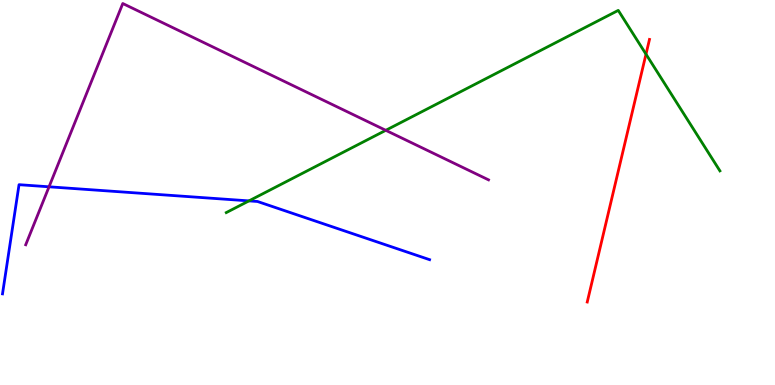[{'lines': ['blue', 'red'], 'intersections': []}, {'lines': ['green', 'red'], 'intersections': [{'x': 8.34, 'y': 8.59}]}, {'lines': ['purple', 'red'], 'intersections': []}, {'lines': ['blue', 'green'], 'intersections': [{'x': 3.21, 'y': 4.78}]}, {'lines': ['blue', 'purple'], 'intersections': [{'x': 0.633, 'y': 5.15}]}, {'lines': ['green', 'purple'], 'intersections': [{'x': 4.98, 'y': 6.62}]}]